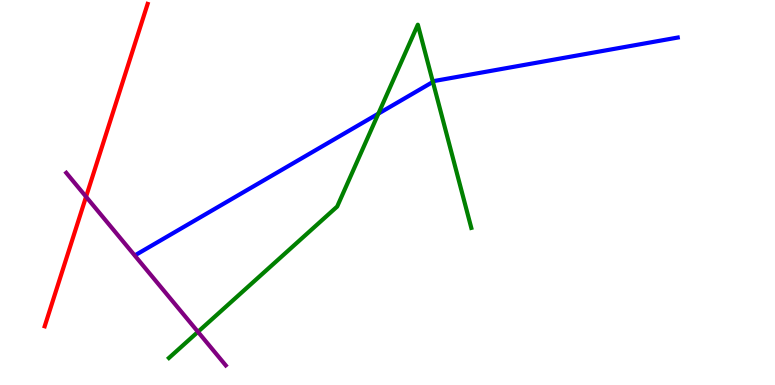[{'lines': ['blue', 'red'], 'intersections': []}, {'lines': ['green', 'red'], 'intersections': []}, {'lines': ['purple', 'red'], 'intersections': [{'x': 1.11, 'y': 4.89}]}, {'lines': ['blue', 'green'], 'intersections': [{'x': 4.88, 'y': 7.05}, {'x': 5.59, 'y': 7.87}]}, {'lines': ['blue', 'purple'], 'intersections': []}, {'lines': ['green', 'purple'], 'intersections': [{'x': 2.55, 'y': 1.38}]}]